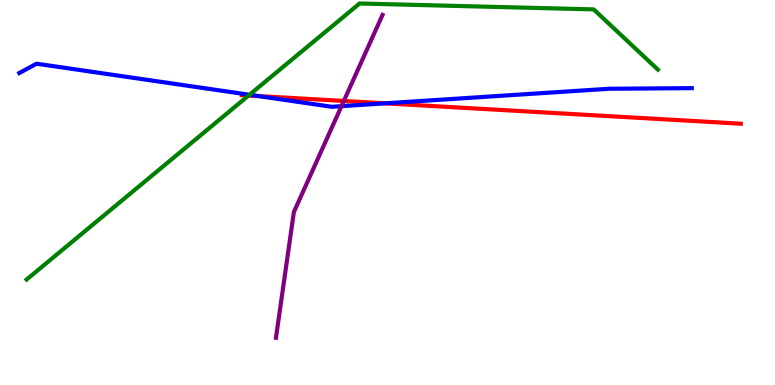[{'lines': ['blue', 'red'], 'intersections': [{'x': 3.33, 'y': 7.51}, {'x': 4.97, 'y': 7.32}]}, {'lines': ['green', 'red'], 'intersections': [{'x': 3.21, 'y': 7.52}]}, {'lines': ['purple', 'red'], 'intersections': [{'x': 4.44, 'y': 7.38}]}, {'lines': ['blue', 'green'], 'intersections': [{'x': 3.22, 'y': 7.54}]}, {'lines': ['blue', 'purple'], 'intersections': [{'x': 4.41, 'y': 7.24}]}, {'lines': ['green', 'purple'], 'intersections': []}]